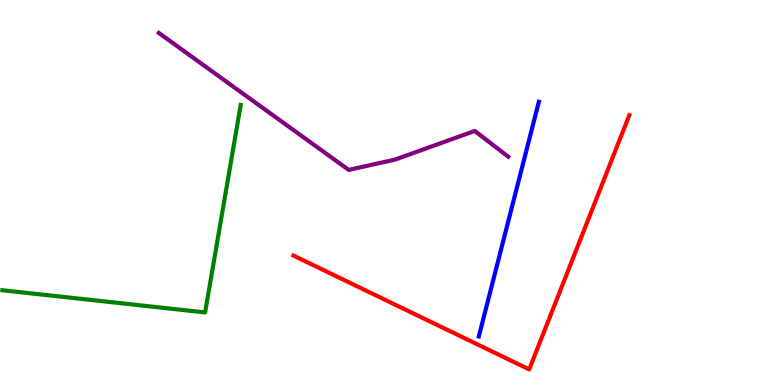[{'lines': ['blue', 'red'], 'intersections': []}, {'lines': ['green', 'red'], 'intersections': []}, {'lines': ['purple', 'red'], 'intersections': []}, {'lines': ['blue', 'green'], 'intersections': []}, {'lines': ['blue', 'purple'], 'intersections': []}, {'lines': ['green', 'purple'], 'intersections': []}]